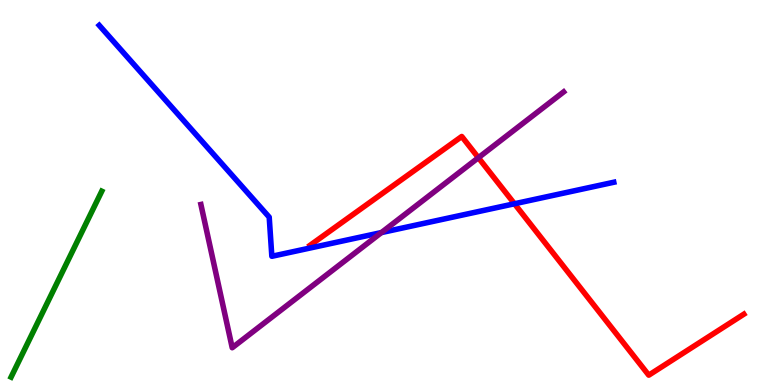[{'lines': ['blue', 'red'], 'intersections': [{'x': 6.64, 'y': 4.71}]}, {'lines': ['green', 'red'], 'intersections': []}, {'lines': ['purple', 'red'], 'intersections': [{'x': 6.17, 'y': 5.9}]}, {'lines': ['blue', 'green'], 'intersections': []}, {'lines': ['blue', 'purple'], 'intersections': [{'x': 4.92, 'y': 3.96}]}, {'lines': ['green', 'purple'], 'intersections': []}]